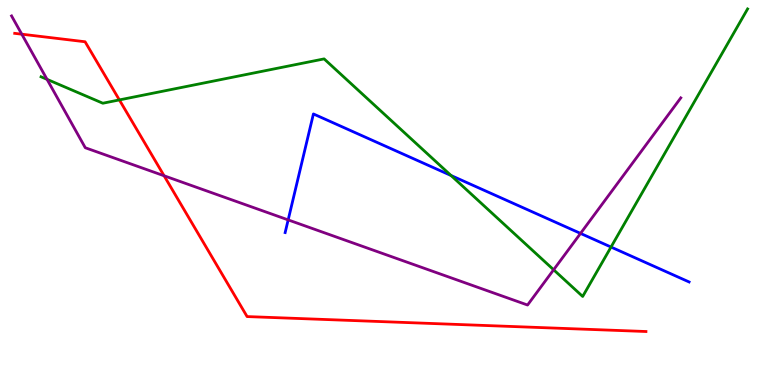[{'lines': ['blue', 'red'], 'intersections': []}, {'lines': ['green', 'red'], 'intersections': [{'x': 1.54, 'y': 7.4}]}, {'lines': ['purple', 'red'], 'intersections': [{'x': 0.281, 'y': 9.11}, {'x': 2.12, 'y': 5.43}]}, {'lines': ['blue', 'green'], 'intersections': [{'x': 5.82, 'y': 5.44}, {'x': 7.88, 'y': 3.58}]}, {'lines': ['blue', 'purple'], 'intersections': [{'x': 3.72, 'y': 4.29}, {'x': 7.49, 'y': 3.94}]}, {'lines': ['green', 'purple'], 'intersections': [{'x': 0.607, 'y': 7.94}, {'x': 7.14, 'y': 2.99}]}]